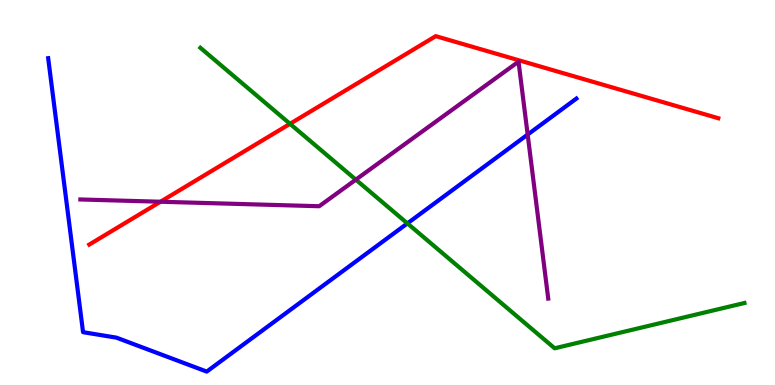[{'lines': ['blue', 'red'], 'intersections': []}, {'lines': ['green', 'red'], 'intersections': [{'x': 3.74, 'y': 6.78}]}, {'lines': ['purple', 'red'], 'intersections': [{'x': 2.07, 'y': 4.76}]}, {'lines': ['blue', 'green'], 'intersections': [{'x': 5.26, 'y': 4.2}]}, {'lines': ['blue', 'purple'], 'intersections': [{'x': 6.81, 'y': 6.5}]}, {'lines': ['green', 'purple'], 'intersections': [{'x': 4.59, 'y': 5.33}]}]